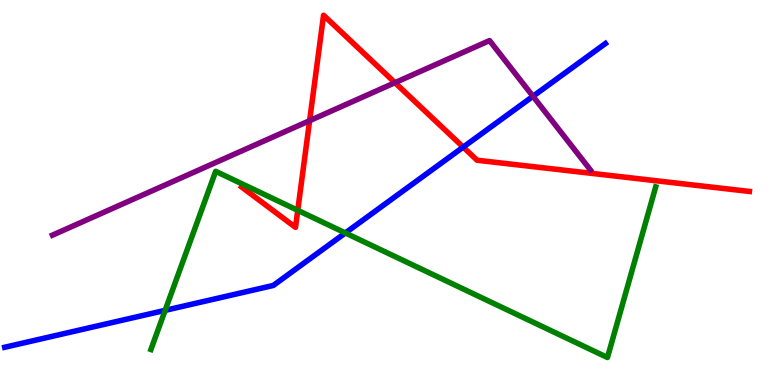[{'lines': ['blue', 'red'], 'intersections': [{'x': 5.98, 'y': 6.18}]}, {'lines': ['green', 'red'], 'intersections': [{'x': 3.84, 'y': 4.54}]}, {'lines': ['purple', 'red'], 'intersections': [{'x': 3.99, 'y': 6.87}, {'x': 5.1, 'y': 7.85}]}, {'lines': ['blue', 'green'], 'intersections': [{'x': 2.13, 'y': 1.94}, {'x': 4.46, 'y': 3.95}]}, {'lines': ['blue', 'purple'], 'intersections': [{'x': 6.88, 'y': 7.5}]}, {'lines': ['green', 'purple'], 'intersections': []}]